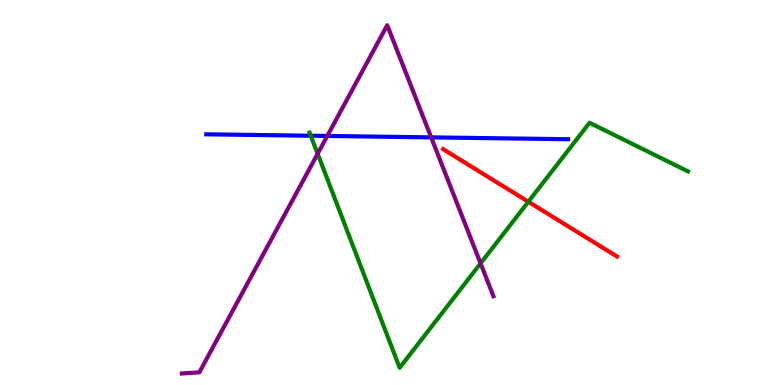[{'lines': ['blue', 'red'], 'intersections': []}, {'lines': ['green', 'red'], 'intersections': [{'x': 6.82, 'y': 4.76}]}, {'lines': ['purple', 'red'], 'intersections': []}, {'lines': ['blue', 'green'], 'intersections': [{'x': 4.01, 'y': 6.47}]}, {'lines': ['blue', 'purple'], 'intersections': [{'x': 4.22, 'y': 6.47}, {'x': 5.56, 'y': 6.43}]}, {'lines': ['green', 'purple'], 'intersections': [{'x': 4.1, 'y': 6.01}, {'x': 6.2, 'y': 3.16}]}]